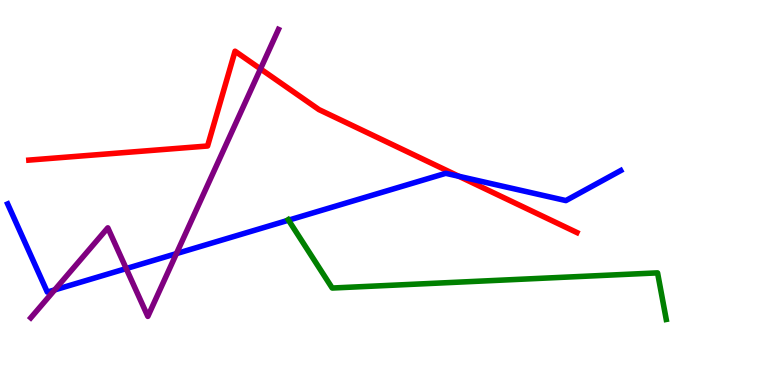[{'lines': ['blue', 'red'], 'intersections': [{'x': 5.92, 'y': 5.42}]}, {'lines': ['green', 'red'], 'intersections': []}, {'lines': ['purple', 'red'], 'intersections': [{'x': 3.36, 'y': 8.21}]}, {'lines': ['blue', 'green'], 'intersections': [{'x': 3.72, 'y': 4.28}]}, {'lines': ['blue', 'purple'], 'intersections': [{'x': 0.705, 'y': 2.47}, {'x': 1.63, 'y': 3.02}, {'x': 2.28, 'y': 3.41}]}, {'lines': ['green', 'purple'], 'intersections': []}]